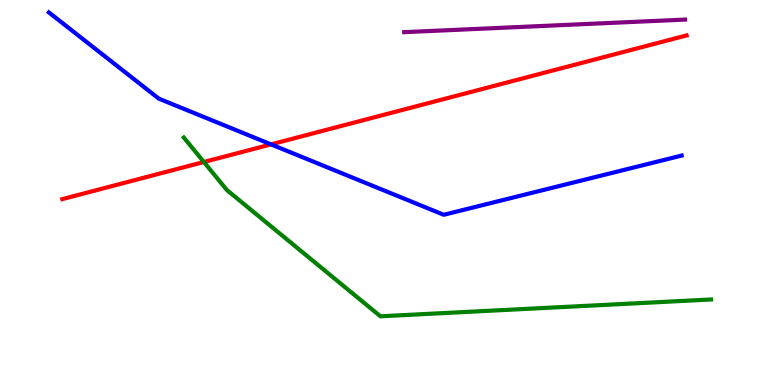[{'lines': ['blue', 'red'], 'intersections': [{'x': 3.5, 'y': 6.25}]}, {'lines': ['green', 'red'], 'intersections': [{'x': 2.63, 'y': 5.79}]}, {'lines': ['purple', 'red'], 'intersections': []}, {'lines': ['blue', 'green'], 'intersections': []}, {'lines': ['blue', 'purple'], 'intersections': []}, {'lines': ['green', 'purple'], 'intersections': []}]